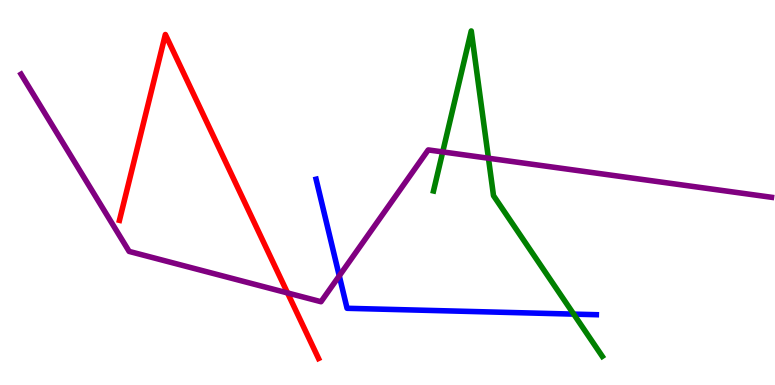[{'lines': ['blue', 'red'], 'intersections': []}, {'lines': ['green', 'red'], 'intersections': []}, {'lines': ['purple', 'red'], 'intersections': [{'x': 3.71, 'y': 2.39}]}, {'lines': ['blue', 'green'], 'intersections': [{'x': 7.4, 'y': 1.84}]}, {'lines': ['blue', 'purple'], 'intersections': [{'x': 4.38, 'y': 2.84}]}, {'lines': ['green', 'purple'], 'intersections': [{'x': 5.71, 'y': 6.05}, {'x': 6.3, 'y': 5.89}]}]